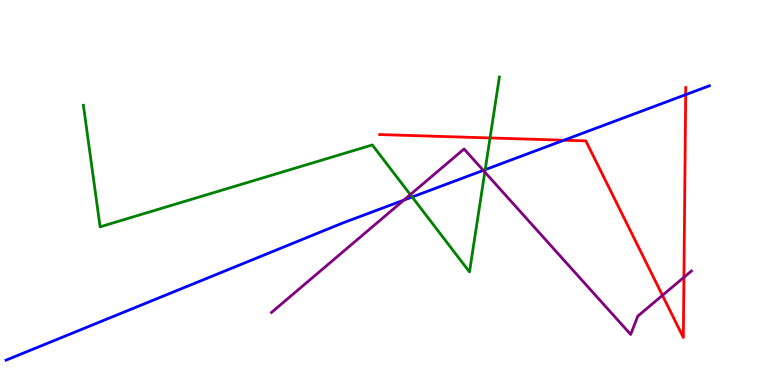[{'lines': ['blue', 'red'], 'intersections': [{'x': 7.28, 'y': 6.36}, {'x': 8.85, 'y': 7.54}]}, {'lines': ['green', 'red'], 'intersections': [{'x': 6.32, 'y': 6.42}]}, {'lines': ['purple', 'red'], 'intersections': [{'x': 8.55, 'y': 2.33}, {'x': 8.82, 'y': 2.8}]}, {'lines': ['blue', 'green'], 'intersections': [{'x': 5.32, 'y': 4.88}, {'x': 6.26, 'y': 5.59}]}, {'lines': ['blue', 'purple'], 'intersections': [{'x': 5.21, 'y': 4.8}, {'x': 6.24, 'y': 5.57}]}, {'lines': ['green', 'purple'], 'intersections': [{'x': 5.29, 'y': 4.94}, {'x': 6.26, 'y': 5.53}]}]